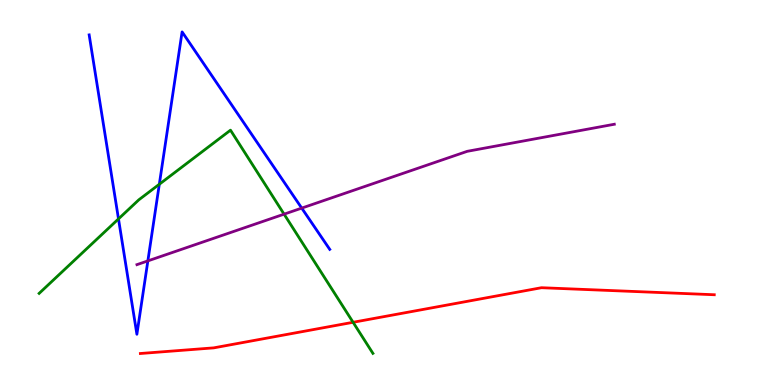[{'lines': ['blue', 'red'], 'intersections': []}, {'lines': ['green', 'red'], 'intersections': [{'x': 4.56, 'y': 1.63}]}, {'lines': ['purple', 'red'], 'intersections': []}, {'lines': ['blue', 'green'], 'intersections': [{'x': 1.53, 'y': 4.31}, {'x': 2.06, 'y': 5.21}]}, {'lines': ['blue', 'purple'], 'intersections': [{'x': 1.91, 'y': 3.22}, {'x': 3.89, 'y': 4.59}]}, {'lines': ['green', 'purple'], 'intersections': [{'x': 3.67, 'y': 4.44}]}]